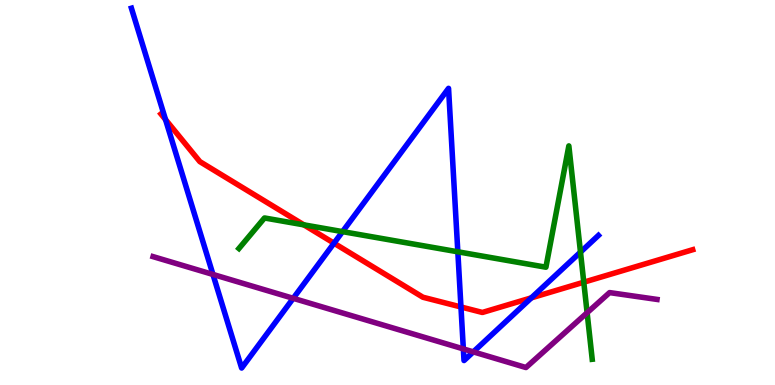[{'lines': ['blue', 'red'], 'intersections': [{'x': 2.14, 'y': 6.89}, {'x': 4.31, 'y': 3.68}, {'x': 5.95, 'y': 2.03}, {'x': 6.86, 'y': 2.26}]}, {'lines': ['green', 'red'], 'intersections': [{'x': 3.92, 'y': 4.16}, {'x': 7.53, 'y': 2.67}]}, {'lines': ['purple', 'red'], 'intersections': []}, {'lines': ['blue', 'green'], 'intersections': [{'x': 4.42, 'y': 3.98}, {'x': 5.91, 'y': 3.46}, {'x': 7.49, 'y': 3.45}]}, {'lines': ['blue', 'purple'], 'intersections': [{'x': 2.75, 'y': 2.87}, {'x': 3.78, 'y': 2.25}, {'x': 5.98, 'y': 0.937}, {'x': 6.11, 'y': 0.86}]}, {'lines': ['green', 'purple'], 'intersections': [{'x': 7.58, 'y': 1.88}]}]